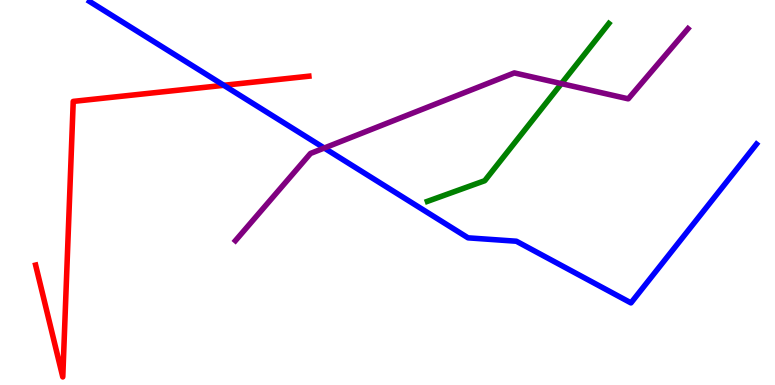[{'lines': ['blue', 'red'], 'intersections': [{'x': 2.89, 'y': 7.78}]}, {'lines': ['green', 'red'], 'intersections': []}, {'lines': ['purple', 'red'], 'intersections': []}, {'lines': ['blue', 'green'], 'intersections': []}, {'lines': ['blue', 'purple'], 'intersections': [{'x': 4.18, 'y': 6.16}]}, {'lines': ['green', 'purple'], 'intersections': [{'x': 7.24, 'y': 7.83}]}]